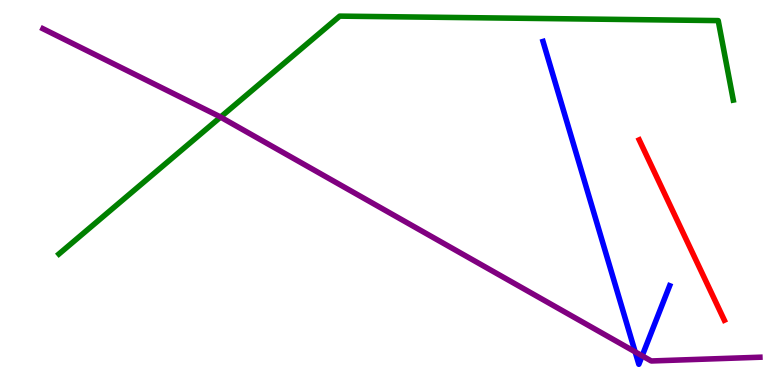[{'lines': ['blue', 'red'], 'intersections': []}, {'lines': ['green', 'red'], 'intersections': []}, {'lines': ['purple', 'red'], 'intersections': []}, {'lines': ['blue', 'green'], 'intersections': []}, {'lines': ['blue', 'purple'], 'intersections': [{'x': 8.2, 'y': 0.861}, {'x': 8.29, 'y': 0.758}]}, {'lines': ['green', 'purple'], 'intersections': [{'x': 2.85, 'y': 6.96}]}]